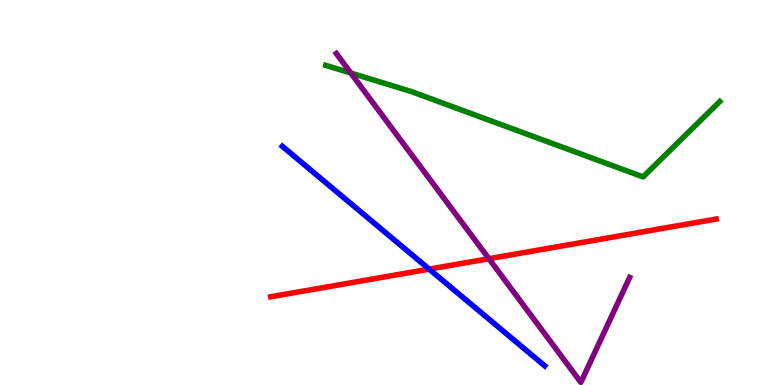[{'lines': ['blue', 'red'], 'intersections': [{'x': 5.54, 'y': 3.01}]}, {'lines': ['green', 'red'], 'intersections': []}, {'lines': ['purple', 'red'], 'intersections': [{'x': 6.31, 'y': 3.28}]}, {'lines': ['blue', 'green'], 'intersections': []}, {'lines': ['blue', 'purple'], 'intersections': []}, {'lines': ['green', 'purple'], 'intersections': [{'x': 4.53, 'y': 8.1}]}]